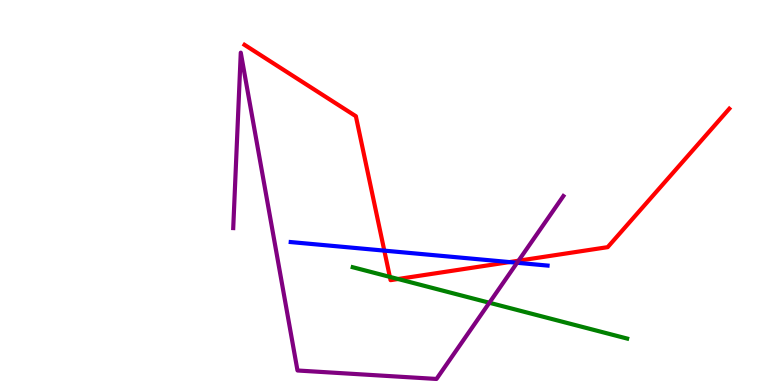[{'lines': ['blue', 'red'], 'intersections': [{'x': 4.96, 'y': 3.49}, {'x': 6.57, 'y': 3.19}]}, {'lines': ['green', 'red'], 'intersections': [{'x': 5.03, 'y': 2.81}, {'x': 5.14, 'y': 2.75}]}, {'lines': ['purple', 'red'], 'intersections': [{'x': 6.69, 'y': 3.23}]}, {'lines': ['blue', 'green'], 'intersections': []}, {'lines': ['blue', 'purple'], 'intersections': [{'x': 6.67, 'y': 3.17}]}, {'lines': ['green', 'purple'], 'intersections': [{'x': 6.31, 'y': 2.14}]}]